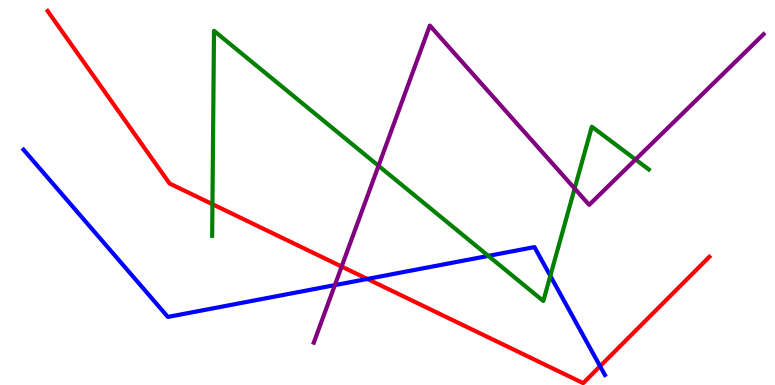[{'lines': ['blue', 'red'], 'intersections': [{'x': 4.74, 'y': 2.75}, {'x': 7.74, 'y': 0.488}]}, {'lines': ['green', 'red'], 'intersections': [{'x': 2.74, 'y': 4.7}]}, {'lines': ['purple', 'red'], 'intersections': [{'x': 4.41, 'y': 3.08}]}, {'lines': ['blue', 'green'], 'intersections': [{'x': 6.3, 'y': 3.35}, {'x': 7.1, 'y': 2.84}]}, {'lines': ['blue', 'purple'], 'intersections': [{'x': 4.32, 'y': 2.59}]}, {'lines': ['green', 'purple'], 'intersections': [{'x': 4.88, 'y': 5.69}, {'x': 7.41, 'y': 5.1}, {'x': 8.2, 'y': 5.86}]}]